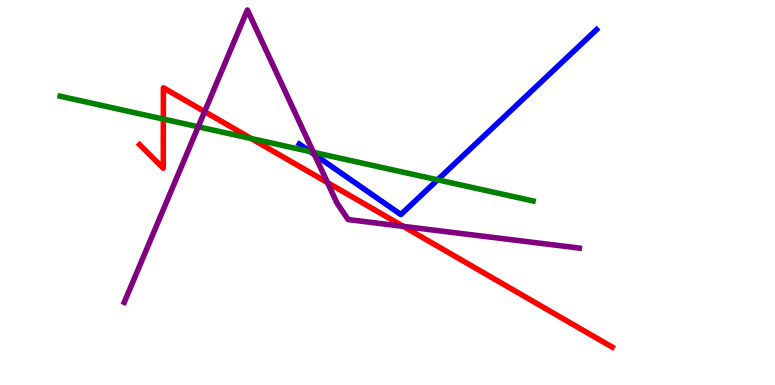[{'lines': ['blue', 'red'], 'intersections': []}, {'lines': ['green', 'red'], 'intersections': [{'x': 2.11, 'y': 6.91}, {'x': 3.24, 'y': 6.4}]}, {'lines': ['purple', 'red'], 'intersections': [{'x': 2.64, 'y': 7.1}, {'x': 4.23, 'y': 5.26}, {'x': 5.2, 'y': 4.12}]}, {'lines': ['blue', 'green'], 'intersections': [{'x': 4.0, 'y': 6.06}, {'x': 5.65, 'y': 5.33}]}, {'lines': ['blue', 'purple'], 'intersections': [{'x': 4.06, 'y': 5.99}]}, {'lines': ['green', 'purple'], 'intersections': [{'x': 2.56, 'y': 6.71}, {'x': 4.04, 'y': 6.04}]}]